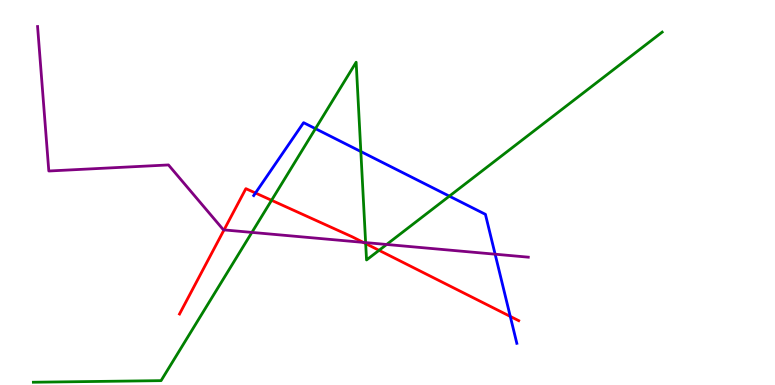[{'lines': ['blue', 'red'], 'intersections': [{'x': 3.3, 'y': 4.99}, {'x': 6.58, 'y': 1.78}]}, {'lines': ['green', 'red'], 'intersections': [{'x': 3.5, 'y': 4.8}, {'x': 4.72, 'y': 3.67}, {'x': 4.89, 'y': 3.5}]}, {'lines': ['purple', 'red'], 'intersections': [{'x': 2.89, 'y': 4.03}, {'x': 4.69, 'y': 3.7}]}, {'lines': ['blue', 'green'], 'intersections': [{'x': 4.07, 'y': 6.66}, {'x': 4.66, 'y': 6.06}, {'x': 5.8, 'y': 4.91}]}, {'lines': ['blue', 'purple'], 'intersections': [{'x': 6.39, 'y': 3.4}]}, {'lines': ['green', 'purple'], 'intersections': [{'x': 3.25, 'y': 3.96}, {'x': 4.72, 'y': 3.7}, {'x': 4.99, 'y': 3.65}]}]